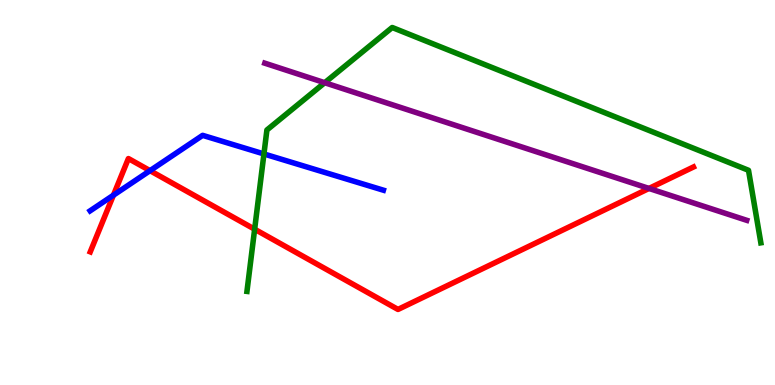[{'lines': ['blue', 'red'], 'intersections': [{'x': 1.46, 'y': 4.93}, {'x': 1.94, 'y': 5.57}]}, {'lines': ['green', 'red'], 'intersections': [{'x': 3.29, 'y': 4.05}]}, {'lines': ['purple', 'red'], 'intersections': [{'x': 8.37, 'y': 5.11}]}, {'lines': ['blue', 'green'], 'intersections': [{'x': 3.41, 'y': 6.0}]}, {'lines': ['blue', 'purple'], 'intersections': []}, {'lines': ['green', 'purple'], 'intersections': [{'x': 4.19, 'y': 7.85}]}]